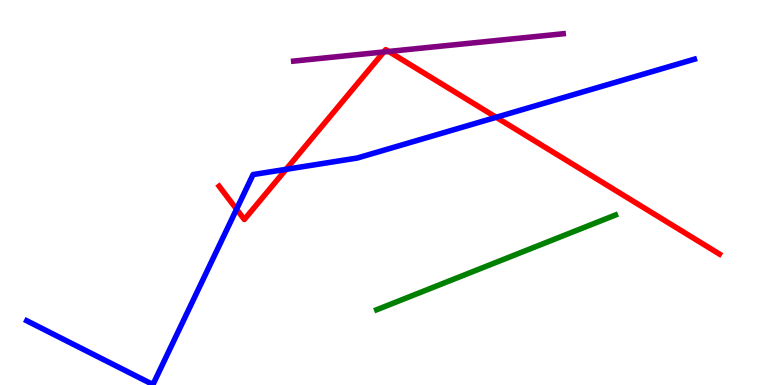[{'lines': ['blue', 'red'], 'intersections': [{'x': 3.05, 'y': 4.57}, {'x': 3.69, 'y': 5.6}, {'x': 6.4, 'y': 6.95}]}, {'lines': ['green', 'red'], 'intersections': []}, {'lines': ['purple', 'red'], 'intersections': [{'x': 4.95, 'y': 8.65}, {'x': 5.02, 'y': 8.66}]}, {'lines': ['blue', 'green'], 'intersections': []}, {'lines': ['blue', 'purple'], 'intersections': []}, {'lines': ['green', 'purple'], 'intersections': []}]